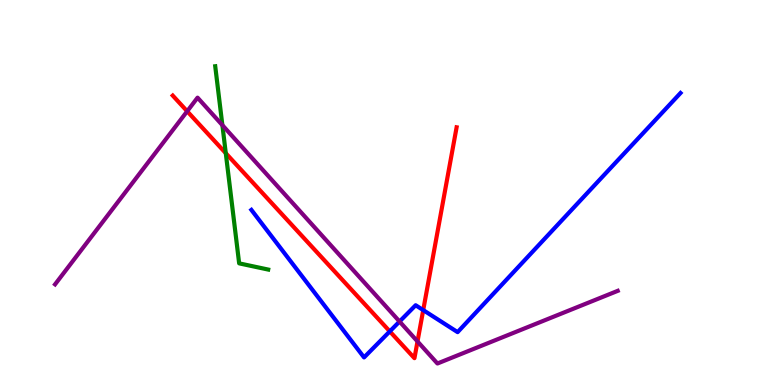[{'lines': ['blue', 'red'], 'intersections': [{'x': 5.03, 'y': 1.39}, {'x': 5.46, 'y': 1.95}]}, {'lines': ['green', 'red'], 'intersections': [{'x': 2.91, 'y': 6.02}]}, {'lines': ['purple', 'red'], 'intersections': [{'x': 2.42, 'y': 7.11}, {'x': 5.39, 'y': 1.13}]}, {'lines': ['blue', 'green'], 'intersections': []}, {'lines': ['blue', 'purple'], 'intersections': [{'x': 5.16, 'y': 1.65}]}, {'lines': ['green', 'purple'], 'intersections': [{'x': 2.87, 'y': 6.75}]}]